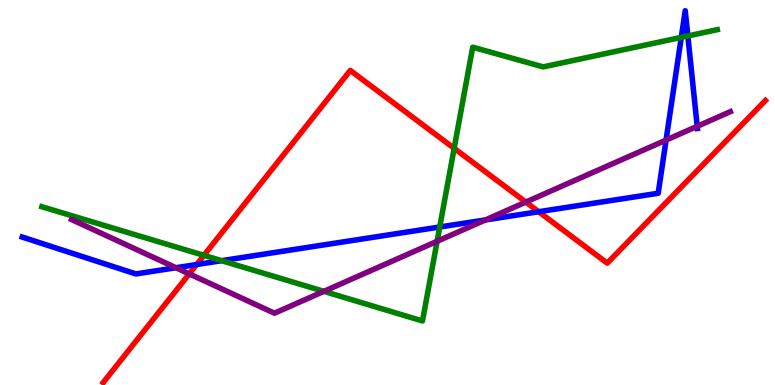[{'lines': ['blue', 'red'], 'intersections': [{'x': 2.54, 'y': 3.13}, {'x': 6.95, 'y': 4.5}]}, {'lines': ['green', 'red'], 'intersections': [{'x': 2.63, 'y': 3.37}, {'x': 5.86, 'y': 6.15}]}, {'lines': ['purple', 'red'], 'intersections': [{'x': 2.44, 'y': 2.89}, {'x': 6.78, 'y': 4.75}]}, {'lines': ['blue', 'green'], 'intersections': [{'x': 2.86, 'y': 3.23}, {'x': 5.67, 'y': 4.1}, {'x': 8.79, 'y': 9.03}, {'x': 8.88, 'y': 9.07}]}, {'lines': ['blue', 'purple'], 'intersections': [{'x': 2.27, 'y': 3.05}, {'x': 6.26, 'y': 4.29}, {'x': 8.59, 'y': 6.36}, {'x': 9.0, 'y': 6.72}]}, {'lines': ['green', 'purple'], 'intersections': [{'x': 4.18, 'y': 2.43}, {'x': 5.64, 'y': 3.73}]}]